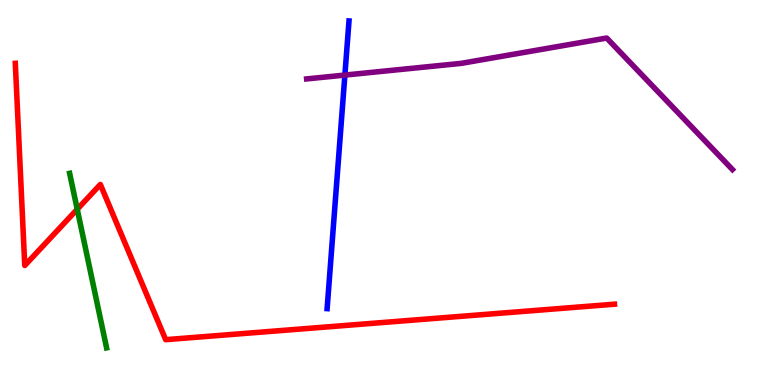[{'lines': ['blue', 'red'], 'intersections': []}, {'lines': ['green', 'red'], 'intersections': [{'x': 0.997, 'y': 4.56}]}, {'lines': ['purple', 'red'], 'intersections': []}, {'lines': ['blue', 'green'], 'intersections': []}, {'lines': ['blue', 'purple'], 'intersections': [{'x': 4.45, 'y': 8.05}]}, {'lines': ['green', 'purple'], 'intersections': []}]